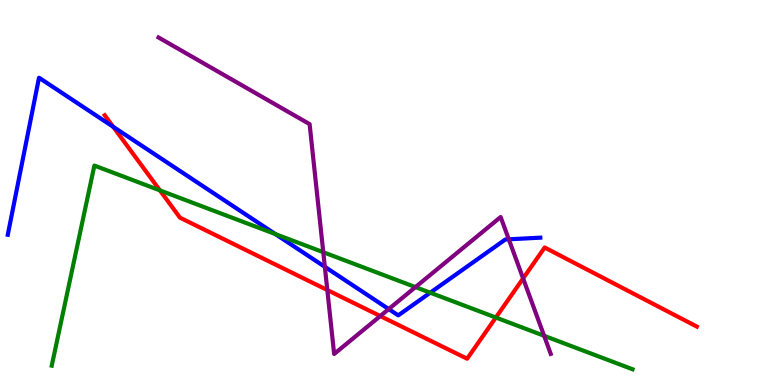[{'lines': ['blue', 'red'], 'intersections': [{'x': 1.46, 'y': 6.71}]}, {'lines': ['green', 'red'], 'intersections': [{'x': 2.06, 'y': 5.06}, {'x': 6.4, 'y': 1.75}]}, {'lines': ['purple', 'red'], 'intersections': [{'x': 4.22, 'y': 2.47}, {'x': 4.91, 'y': 1.79}, {'x': 6.75, 'y': 2.77}]}, {'lines': ['blue', 'green'], 'intersections': [{'x': 3.55, 'y': 3.92}, {'x': 5.55, 'y': 2.4}]}, {'lines': ['blue', 'purple'], 'intersections': [{'x': 4.19, 'y': 3.07}, {'x': 5.02, 'y': 1.97}, {'x': 6.57, 'y': 3.78}]}, {'lines': ['green', 'purple'], 'intersections': [{'x': 4.17, 'y': 3.45}, {'x': 5.36, 'y': 2.54}, {'x': 7.02, 'y': 1.28}]}]